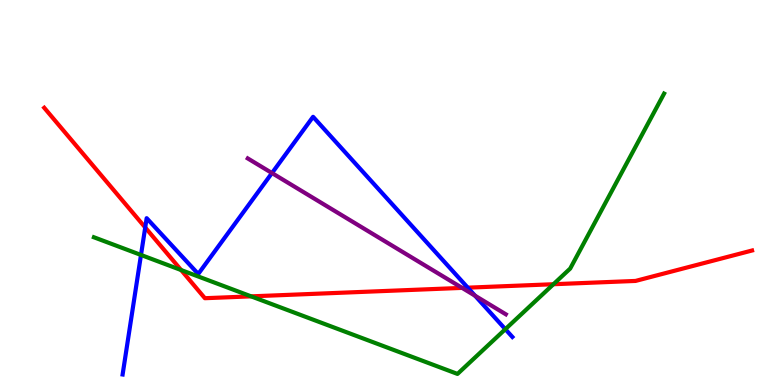[{'lines': ['blue', 'red'], 'intersections': [{'x': 1.87, 'y': 4.09}, {'x': 6.04, 'y': 2.53}]}, {'lines': ['green', 'red'], 'intersections': [{'x': 2.34, 'y': 2.99}, {'x': 3.24, 'y': 2.3}, {'x': 7.14, 'y': 2.62}]}, {'lines': ['purple', 'red'], 'intersections': [{'x': 5.96, 'y': 2.52}]}, {'lines': ['blue', 'green'], 'intersections': [{'x': 1.82, 'y': 3.38}, {'x': 6.52, 'y': 1.45}]}, {'lines': ['blue', 'purple'], 'intersections': [{'x': 3.51, 'y': 5.51}, {'x': 6.13, 'y': 2.32}]}, {'lines': ['green', 'purple'], 'intersections': []}]